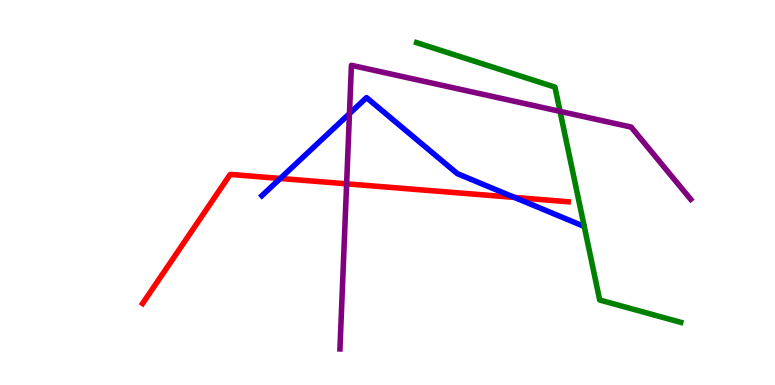[{'lines': ['blue', 'red'], 'intersections': [{'x': 3.62, 'y': 5.36}, {'x': 6.64, 'y': 4.87}]}, {'lines': ['green', 'red'], 'intersections': []}, {'lines': ['purple', 'red'], 'intersections': [{'x': 4.47, 'y': 5.23}]}, {'lines': ['blue', 'green'], 'intersections': []}, {'lines': ['blue', 'purple'], 'intersections': [{'x': 4.51, 'y': 7.05}]}, {'lines': ['green', 'purple'], 'intersections': [{'x': 7.23, 'y': 7.11}]}]